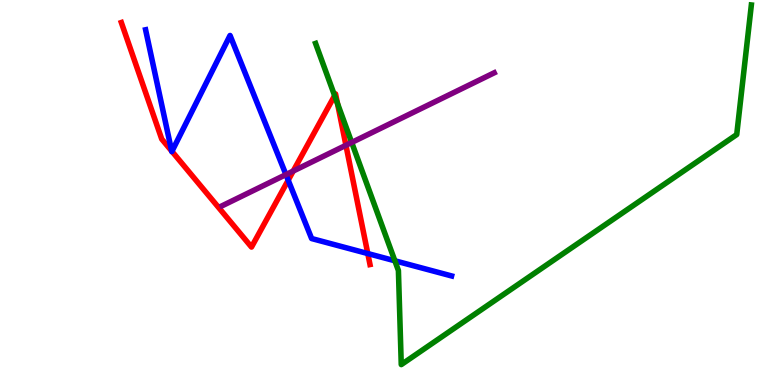[{'lines': ['blue', 'red'], 'intersections': [{'x': 2.21, 'y': 6.08}, {'x': 2.22, 'y': 6.07}, {'x': 3.72, 'y': 5.32}, {'x': 4.75, 'y': 3.41}]}, {'lines': ['green', 'red'], 'intersections': [{'x': 4.32, 'y': 7.52}, {'x': 4.35, 'y': 7.31}]}, {'lines': ['purple', 'red'], 'intersections': [{'x': 3.78, 'y': 5.56}, {'x': 4.46, 'y': 6.23}]}, {'lines': ['blue', 'green'], 'intersections': [{'x': 5.09, 'y': 3.23}]}, {'lines': ['blue', 'purple'], 'intersections': [{'x': 3.69, 'y': 5.46}]}, {'lines': ['green', 'purple'], 'intersections': [{'x': 4.54, 'y': 6.3}]}]